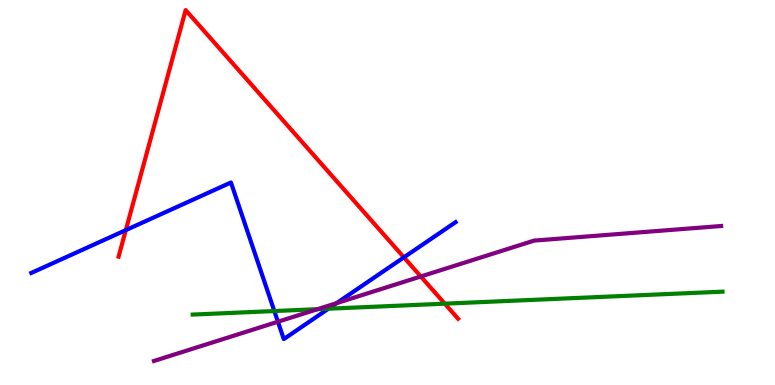[{'lines': ['blue', 'red'], 'intersections': [{'x': 1.62, 'y': 4.02}, {'x': 5.21, 'y': 3.32}]}, {'lines': ['green', 'red'], 'intersections': [{'x': 5.74, 'y': 2.11}]}, {'lines': ['purple', 'red'], 'intersections': [{'x': 5.43, 'y': 2.82}]}, {'lines': ['blue', 'green'], 'intersections': [{'x': 3.54, 'y': 1.92}, {'x': 4.24, 'y': 1.98}]}, {'lines': ['blue', 'purple'], 'intersections': [{'x': 3.59, 'y': 1.64}, {'x': 4.34, 'y': 2.13}]}, {'lines': ['green', 'purple'], 'intersections': [{'x': 4.1, 'y': 1.97}]}]